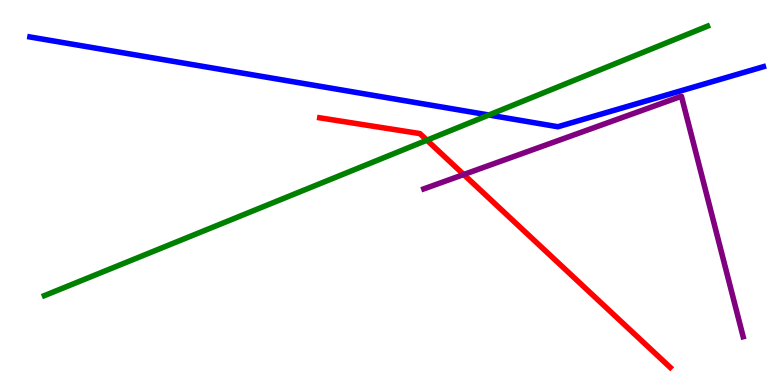[{'lines': ['blue', 'red'], 'intersections': []}, {'lines': ['green', 'red'], 'intersections': [{'x': 5.51, 'y': 6.36}]}, {'lines': ['purple', 'red'], 'intersections': [{'x': 5.98, 'y': 5.47}]}, {'lines': ['blue', 'green'], 'intersections': [{'x': 6.31, 'y': 7.01}]}, {'lines': ['blue', 'purple'], 'intersections': []}, {'lines': ['green', 'purple'], 'intersections': []}]